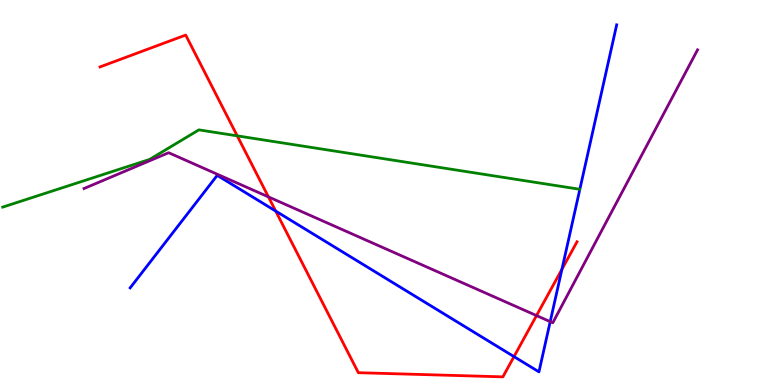[{'lines': ['blue', 'red'], 'intersections': [{'x': 3.56, 'y': 4.52}, {'x': 6.63, 'y': 0.737}, {'x': 7.25, 'y': 3.01}]}, {'lines': ['green', 'red'], 'intersections': [{'x': 3.06, 'y': 6.47}]}, {'lines': ['purple', 'red'], 'intersections': [{'x': 3.46, 'y': 4.89}, {'x': 6.92, 'y': 1.8}]}, {'lines': ['blue', 'green'], 'intersections': []}, {'lines': ['blue', 'purple'], 'intersections': [{'x': 7.1, 'y': 1.65}]}, {'lines': ['green', 'purple'], 'intersections': []}]